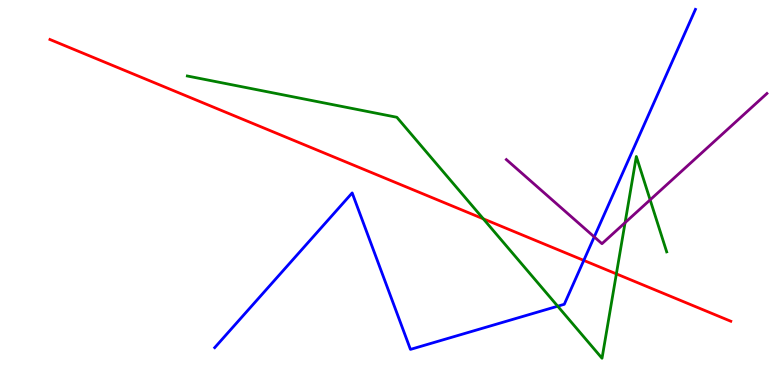[{'lines': ['blue', 'red'], 'intersections': [{'x': 7.53, 'y': 3.24}]}, {'lines': ['green', 'red'], 'intersections': [{'x': 6.24, 'y': 4.32}, {'x': 7.95, 'y': 2.89}]}, {'lines': ['purple', 'red'], 'intersections': []}, {'lines': ['blue', 'green'], 'intersections': [{'x': 7.2, 'y': 2.05}]}, {'lines': ['blue', 'purple'], 'intersections': [{'x': 7.67, 'y': 3.85}]}, {'lines': ['green', 'purple'], 'intersections': [{'x': 8.07, 'y': 4.22}, {'x': 8.39, 'y': 4.81}]}]